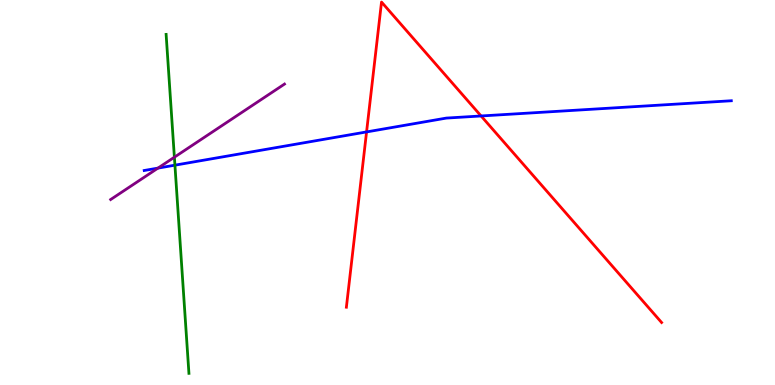[{'lines': ['blue', 'red'], 'intersections': [{'x': 4.73, 'y': 6.57}, {'x': 6.21, 'y': 6.99}]}, {'lines': ['green', 'red'], 'intersections': []}, {'lines': ['purple', 'red'], 'intersections': []}, {'lines': ['blue', 'green'], 'intersections': [{'x': 2.26, 'y': 5.71}]}, {'lines': ['blue', 'purple'], 'intersections': [{'x': 2.04, 'y': 5.63}]}, {'lines': ['green', 'purple'], 'intersections': [{'x': 2.25, 'y': 5.92}]}]